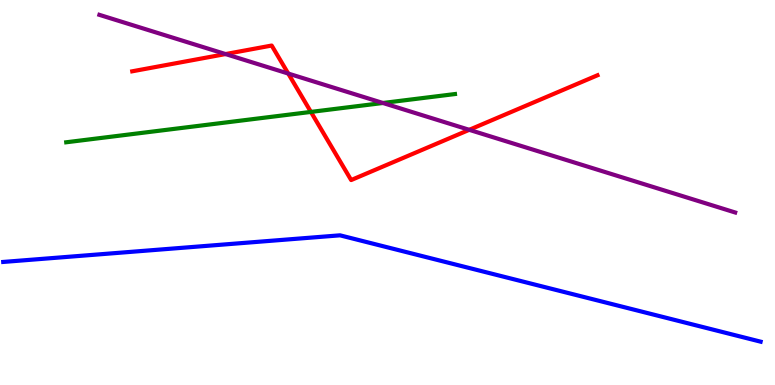[{'lines': ['blue', 'red'], 'intersections': []}, {'lines': ['green', 'red'], 'intersections': [{'x': 4.01, 'y': 7.09}]}, {'lines': ['purple', 'red'], 'intersections': [{'x': 2.91, 'y': 8.6}, {'x': 3.72, 'y': 8.09}, {'x': 6.05, 'y': 6.63}]}, {'lines': ['blue', 'green'], 'intersections': []}, {'lines': ['blue', 'purple'], 'intersections': []}, {'lines': ['green', 'purple'], 'intersections': [{'x': 4.94, 'y': 7.33}]}]